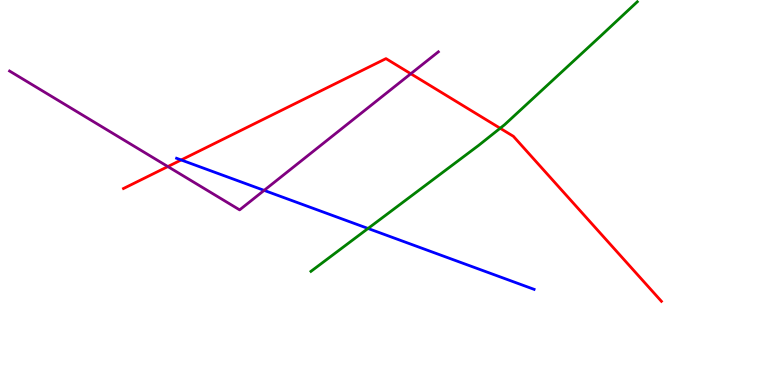[{'lines': ['blue', 'red'], 'intersections': [{'x': 2.34, 'y': 5.85}]}, {'lines': ['green', 'red'], 'intersections': [{'x': 6.45, 'y': 6.67}]}, {'lines': ['purple', 'red'], 'intersections': [{'x': 2.17, 'y': 5.67}, {'x': 5.3, 'y': 8.08}]}, {'lines': ['blue', 'green'], 'intersections': [{'x': 4.75, 'y': 4.07}]}, {'lines': ['blue', 'purple'], 'intersections': [{'x': 3.41, 'y': 5.06}]}, {'lines': ['green', 'purple'], 'intersections': []}]